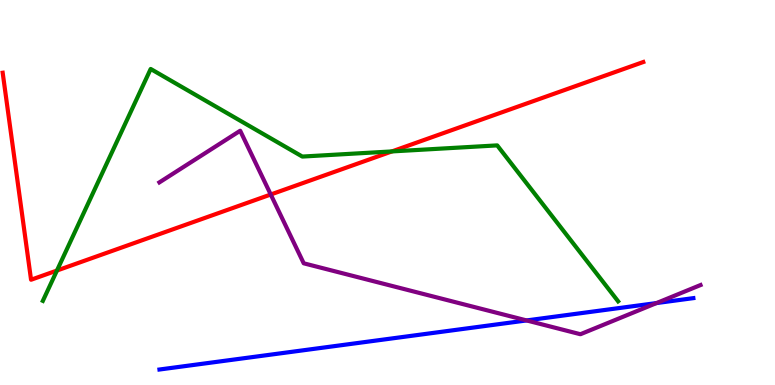[{'lines': ['blue', 'red'], 'intersections': []}, {'lines': ['green', 'red'], 'intersections': [{'x': 0.735, 'y': 2.97}, {'x': 5.06, 'y': 6.07}]}, {'lines': ['purple', 'red'], 'intersections': [{'x': 3.49, 'y': 4.95}]}, {'lines': ['blue', 'green'], 'intersections': []}, {'lines': ['blue', 'purple'], 'intersections': [{'x': 6.79, 'y': 1.68}, {'x': 8.47, 'y': 2.13}]}, {'lines': ['green', 'purple'], 'intersections': []}]